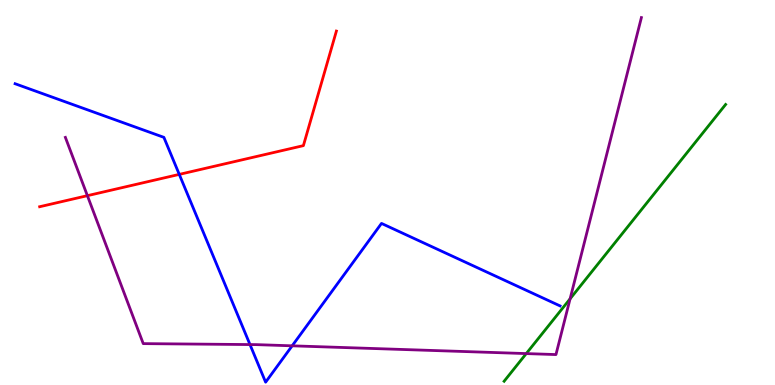[{'lines': ['blue', 'red'], 'intersections': [{'x': 2.31, 'y': 5.47}]}, {'lines': ['green', 'red'], 'intersections': []}, {'lines': ['purple', 'red'], 'intersections': [{'x': 1.13, 'y': 4.92}]}, {'lines': ['blue', 'green'], 'intersections': []}, {'lines': ['blue', 'purple'], 'intersections': [{'x': 3.23, 'y': 1.05}, {'x': 3.77, 'y': 1.02}]}, {'lines': ['green', 'purple'], 'intersections': [{'x': 6.79, 'y': 0.816}, {'x': 7.36, 'y': 2.24}]}]